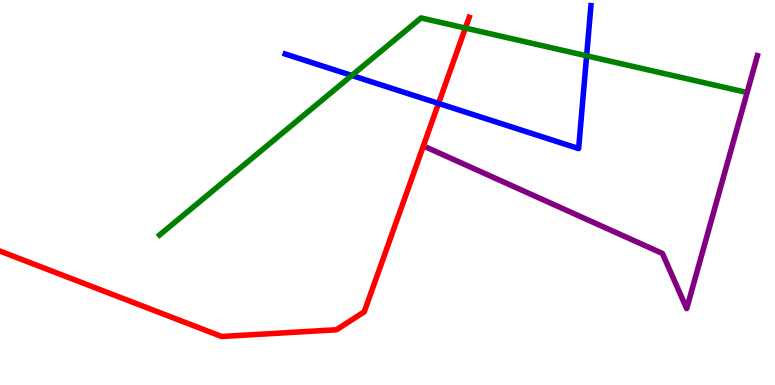[{'lines': ['blue', 'red'], 'intersections': [{'x': 5.66, 'y': 7.31}]}, {'lines': ['green', 'red'], 'intersections': [{'x': 6.0, 'y': 9.27}]}, {'lines': ['purple', 'red'], 'intersections': []}, {'lines': ['blue', 'green'], 'intersections': [{'x': 4.54, 'y': 8.04}, {'x': 7.57, 'y': 8.55}]}, {'lines': ['blue', 'purple'], 'intersections': []}, {'lines': ['green', 'purple'], 'intersections': []}]